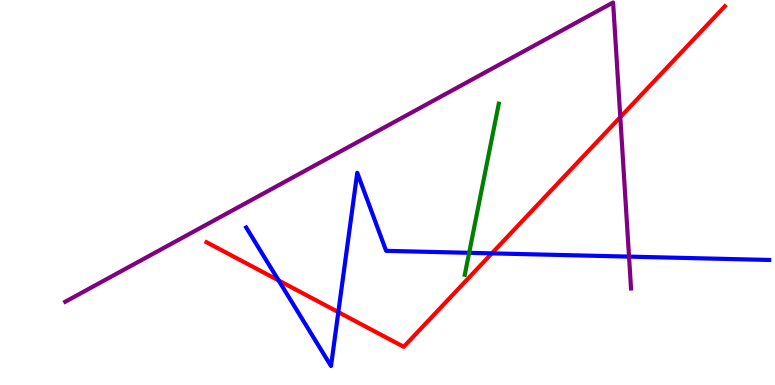[{'lines': ['blue', 'red'], 'intersections': [{'x': 3.6, 'y': 2.72}, {'x': 4.37, 'y': 1.89}, {'x': 6.35, 'y': 3.42}]}, {'lines': ['green', 'red'], 'intersections': []}, {'lines': ['purple', 'red'], 'intersections': [{'x': 8.0, 'y': 6.96}]}, {'lines': ['blue', 'green'], 'intersections': [{'x': 6.05, 'y': 3.43}]}, {'lines': ['blue', 'purple'], 'intersections': [{'x': 8.12, 'y': 3.33}]}, {'lines': ['green', 'purple'], 'intersections': []}]